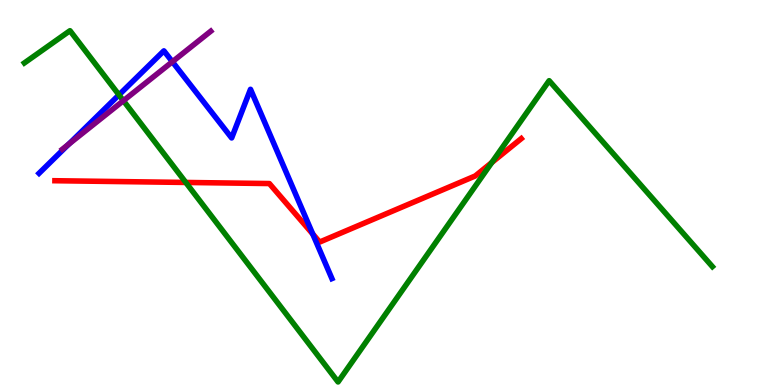[{'lines': ['blue', 'red'], 'intersections': [{'x': 4.04, 'y': 3.92}]}, {'lines': ['green', 'red'], 'intersections': [{'x': 2.4, 'y': 5.26}, {'x': 6.35, 'y': 5.78}]}, {'lines': ['purple', 'red'], 'intersections': []}, {'lines': ['blue', 'green'], 'intersections': [{'x': 1.54, 'y': 7.54}]}, {'lines': ['blue', 'purple'], 'intersections': [{'x': 0.886, 'y': 6.25}, {'x': 2.22, 'y': 8.4}]}, {'lines': ['green', 'purple'], 'intersections': [{'x': 1.59, 'y': 7.38}]}]